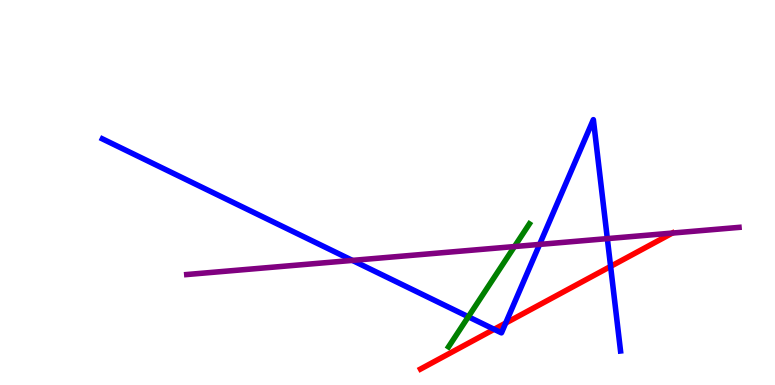[{'lines': ['blue', 'red'], 'intersections': [{'x': 6.38, 'y': 1.45}, {'x': 6.53, 'y': 1.61}, {'x': 7.88, 'y': 3.08}]}, {'lines': ['green', 'red'], 'intersections': []}, {'lines': ['purple', 'red'], 'intersections': [{'x': 8.68, 'y': 3.95}]}, {'lines': ['blue', 'green'], 'intersections': [{'x': 6.04, 'y': 1.77}]}, {'lines': ['blue', 'purple'], 'intersections': [{'x': 4.55, 'y': 3.24}, {'x': 6.96, 'y': 3.65}, {'x': 7.84, 'y': 3.8}]}, {'lines': ['green', 'purple'], 'intersections': [{'x': 6.64, 'y': 3.6}]}]